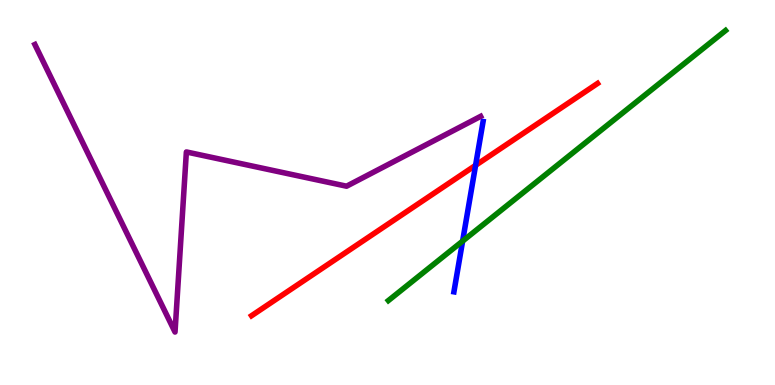[{'lines': ['blue', 'red'], 'intersections': [{'x': 6.14, 'y': 5.71}]}, {'lines': ['green', 'red'], 'intersections': []}, {'lines': ['purple', 'red'], 'intersections': []}, {'lines': ['blue', 'green'], 'intersections': [{'x': 5.97, 'y': 3.74}]}, {'lines': ['blue', 'purple'], 'intersections': []}, {'lines': ['green', 'purple'], 'intersections': []}]